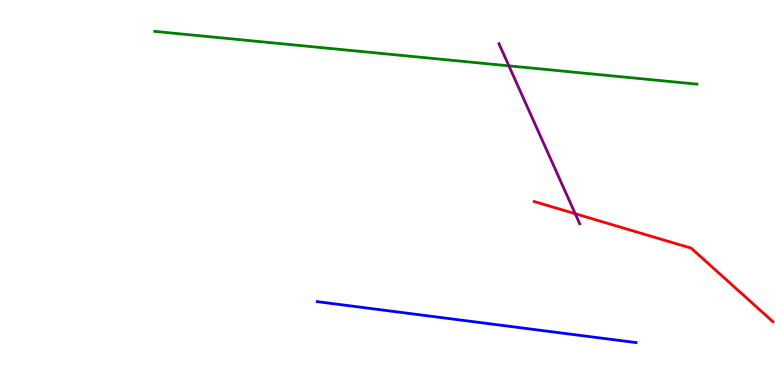[{'lines': ['blue', 'red'], 'intersections': []}, {'lines': ['green', 'red'], 'intersections': []}, {'lines': ['purple', 'red'], 'intersections': [{'x': 7.42, 'y': 4.45}]}, {'lines': ['blue', 'green'], 'intersections': []}, {'lines': ['blue', 'purple'], 'intersections': []}, {'lines': ['green', 'purple'], 'intersections': [{'x': 6.57, 'y': 8.29}]}]